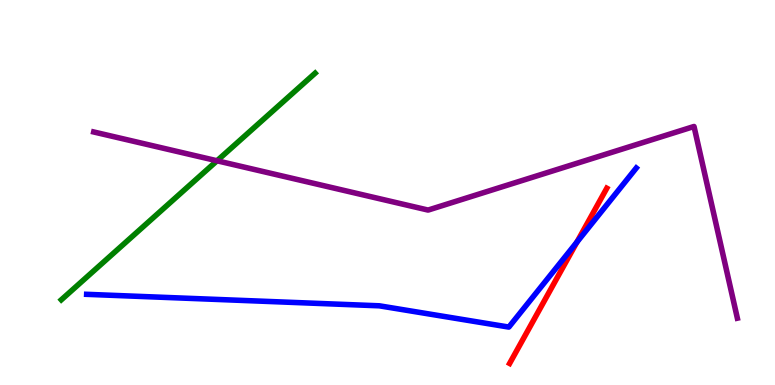[{'lines': ['blue', 'red'], 'intersections': [{'x': 7.44, 'y': 3.71}]}, {'lines': ['green', 'red'], 'intersections': []}, {'lines': ['purple', 'red'], 'intersections': []}, {'lines': ['blue', 'green'], 'intersections': []}, {'lines': ['blue', 'purple'], 'intersections': []}, {'lines': ['green', 'purple'], 'intersections': [{'x': 2.8, 'y': 5.82}]}]